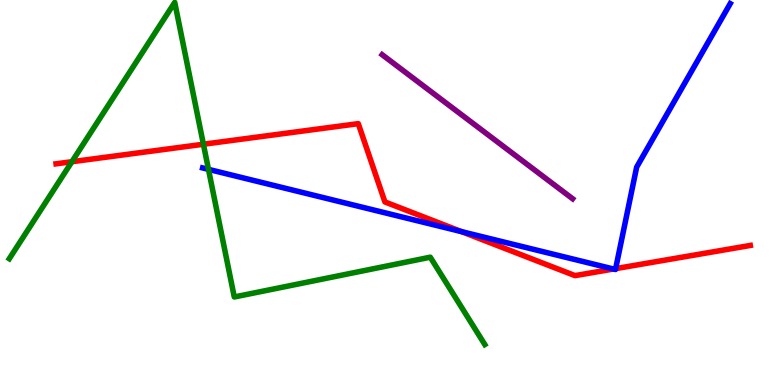[{'lines': ['blue', 'red'], 'intersections': [{'x': 5.96, 'y': 3.98}, {'x': 7.92, 'y': 3.01}, {'x': 7.94, 'y': 3.02}]}, {'lines': ['green', 'red'], 'intersections': [{'x': 0.928, 'y': 5.8}, {'x': 2.62, 'y': 6.25}]}, {'lines': ['purple', 'red'], 'intersections': []}, {'lines': ['blue', 'green'], 'intersections': [{'x': 2.69, 'y': 5.6}]}, {'lines': ['blue', 'purple'], 'intersections': []}, {'lines': ['green', 'purple'], 'intersections': []}]